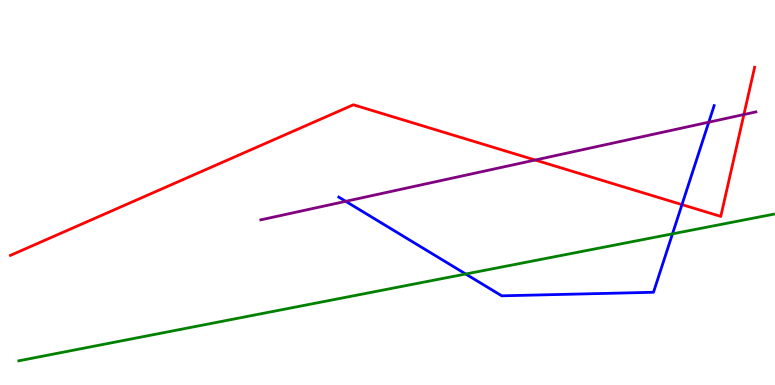[{'lines': ['blue', 'red'], 'intersections': [{'x': 8.8, 'y': 4.69}]}, {'lines': ['green', 'red'], 'intersections': []}, {'lines': ['purple', 'red'], 'intersections': [{'x': 6.91, 'y': 5.84}, {'x': 9.6, 'y': 7.03}]}, {'lines': ['blue', 'green'], 'intersections': [{'x': 6.01, 'y': 2.88}, {'x': 8.68, 'y': 3.93}]}, {'lines': ['blue', 'purple'], 'intersections': [{'x': 4.46, 'y': 4.77}, {'x': 9.15, 'y': 6.83}]}, {'lines': ['green', 'purple'], 'intersections': []}]